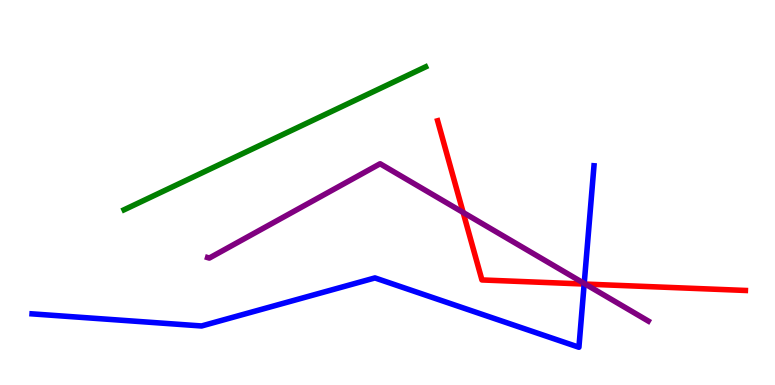[{'lines': ['blue', 'red'], 'intersections': [{'x': 7.54, 'y': 2.62}]}, {'lines': ['green', 'red'], 'intersections': []}, {'lines': ['purple', 'red'], 'intersections': [{'x': 5.98, 'y': 4.48}, {'x': 7.55, 'y': 2.62}]}, {'lines': ['blue', 'green'], 'intersections': []}, {'lines': ['blue', 'purple'], 'intersections': [{'x': 7.54, 'y': 2.64}]}, {'lines': ['green', 'purple'], 'intersections': []}]